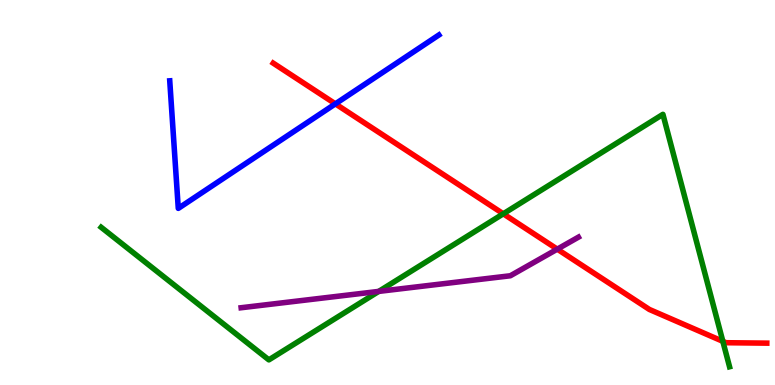[{'lines': ['blue', 'red'], 'intersections': [{'x': 4.33, 'y': 7.3}]}, {'lines': ['green', 'red'], 'intersections': [{'x': 6.49, 'y': 4.45}, {'x': 9.33, 'y': 1.13}]}, {'lines': ['purple', 'red'], 'intersections': [{'x': 7.19, 'y': 3.53}]}, {'lines': ['blue', 'green'], 'intersections': []}, {'lines': ['blue', 'purple'], 'intersections': []}, {'lines': ['green', 'purple'], 'intersections': [{'x': 4.89, 'y': 2.43}]}]